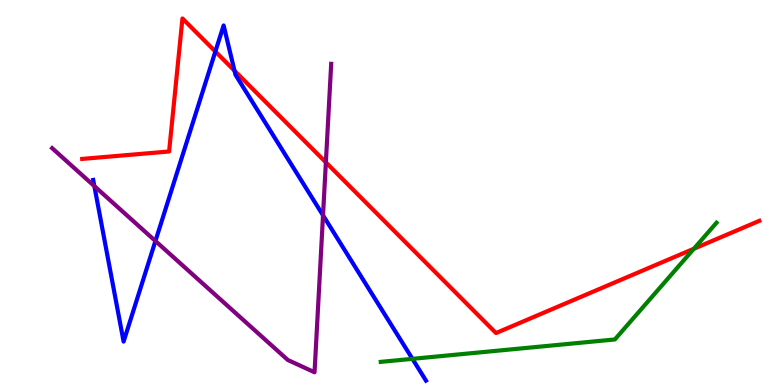[{'lines': ['blue', 'red'], 'intersections': [{'x': 2.78, 'y': 8.66}, {'x': 3.03, 'y': 8.16}]}, {'lines': ['green', 'red'], 'intersections': [{'x': 8.95, 'y': 3.54}]}, {'lines': ['purple', 'red'], 'intersections': [{'x': 4.2, 'y': 5.78}]}, {'lines': ['blue', 'green'], 'intersections': [{'x': 5.32, 'y': 0.679}]}, {'lines': ['blue', 'purple'], 'intersections': [{'x': 1.22, 'y': 5.17}, {'x': 2.01, 'y': 3.74}, {'x': 4.17, 'y': 4.41}]}, {'lines': ['green', 'purple'], 'intersections': []}]